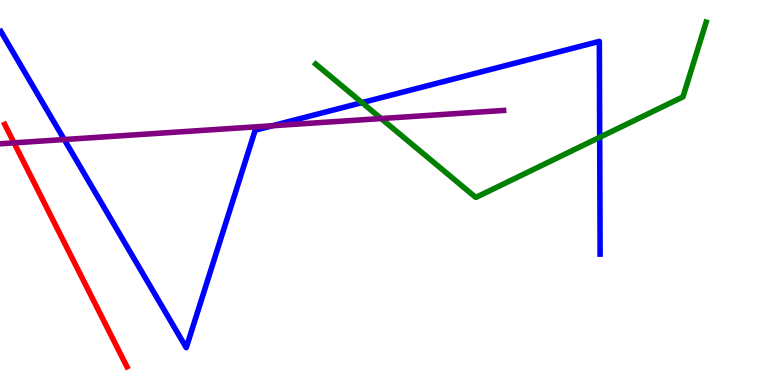[{'lines': ['blue', 'red'], 'intersections': []}, {'lines': ['green', 'red'], 'intersections': []}, {'lines': ['purple', 'red'], 'intersections': [{'x': 0.181, 'y': 6.29}]}, {'lines': ['blue', 'green'], 'intersections': [{'x': 4.67, 'y': 7.33}, {'x': 7.74, 'y': 6.43}]}, {'lines': ['blue', 'purple'], 'intersections': [{'x': 0.829, 'y': 6.38}, {'x': 3.51, 'y': 6.73}]}, {'lines': ['green', 'purple'], 'intersections': [{'x': 4.92, 'y': 6.92}]}]